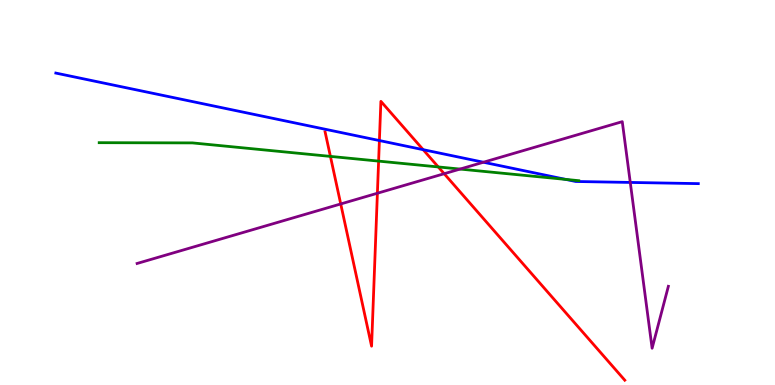[{'lines': ['blue', 'red'], 'intersections': [{'x': 4.9, 'y': 6.35}, {'x': 5.46, 'y': 6.11}]}, {'lines': ['green', 'red'], 'intersections': [{'x': 4.26, 'y': 5.94}, {'x': 4.89, 'y': 5.82}, {'x': 5.66, 'y': 5.66}]}, {'lines': ['purple', 'red'], 'intersections': [{'x': 4.4, 'y': 4.7}, {'x': 4.87, 'y': 4.98}, {'x': 5.73, 'y': 5.49}]}, {'lines': ['blue', 'green'], 'intersections': [{'x': 7.3, 'y': 5.34}]}, {'lines': ['blue', 'purple'], 'intersections': [{'x': 6.24, 'y': 5.79}, {'x': 8.13, 'y': 5.26}]}, {'lines': ['green', 'purple'], 'intersections': [{'x': 5.94, 'y': 5.61}]}]